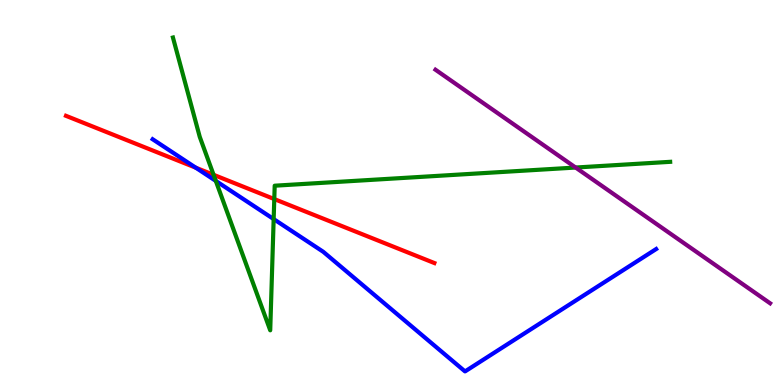[{'lines': ['blue', 'red'], 'intersections': [{'x': 2.53, 'y': 5.64}]}, {'lines': ['green', 'red'], 'intersections': [{'x': 2.76, 'y': 5.46}, {'x': 3.54, 'y': 4.83}]}, {'lines': ['purple', 'red'], 'intersections': []}, {'lines': ['blue', 'green'], 'intersections': [{'x': 2.78, 'y': 5.3}, {'x': 3.53, 'y': 4.31}]}, {'lines': ['blue', 'purple'], 'intersections': []}, {'lines': ['green', 'purple'], 'intersections': [{'x': 7.43, 'y': 5.65}]}]